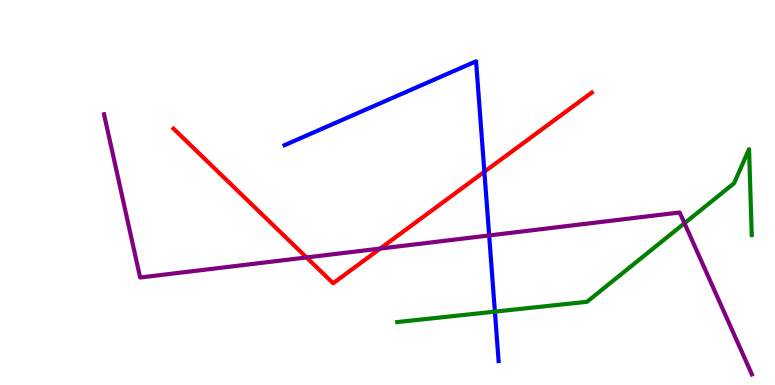[{'lines': ['blue', 'red'], 'intersections': [{'x': 6.25, 'y': 5.54}]}, {'lines': ['green', 'red'], 'intersections': []}, {'lines': ['purple', 'red'], 'intersections': [{'x': 3.96, 'y': 3.31}, {'x': 4.91, 'y': 3.54}]}, {'lines': ['blue', 'green'], 'intersections': [{'x': 6.39, 'y': 1.91}]}, {'lines': ['blue', 'purple'], 'intersections': [{'x': 6.31, 'y': 3.88}]}, {'lines': ['green', 'purple'], 'intersections': [{'x': 8.83, 'y': 4.2}]}]